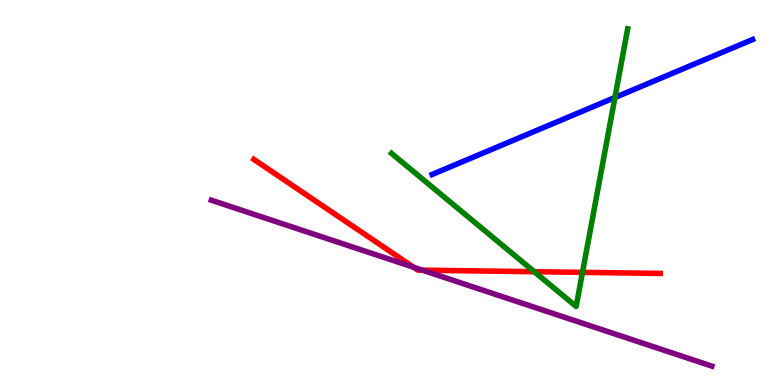[{'lines': ['blue', 'red'], 'intersections': []}, {'lines': ['green', 'red'], 'intersections': [{'x': 6.89, 'y': 2.94}, {'x': 7.52, 'y': 2.93}]}, {'lines': ['purple', 'red'], 'intersections': [{'x': 5.34, 'y': 3.06}, {'x': 5.45, 'y': 2.98}]}, {'lines': ['blue', 'green'], 'intersections': [{'x': 7.93, 'y': 7.47}]}, {'lines': ['blue', 'purple'], 'intersections': []}, {'lines': ['green', 'purple'], 'intersections': []}]